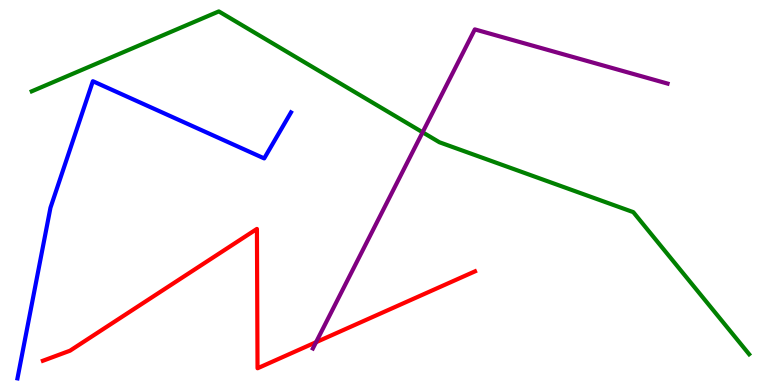[{'lines': ['blue', 'red'], 'intersections': []}, {'lines': ['green', 'red'], 'intersections': []}, {'lines': ['purple', 'red'], 'intersections': [{'x': 4.08, 'y': 1.11}]}, {'lines': ['blue', 'green'], 'intersections': []}, {'lines': ['blue', 'purple'], 'intersections': []}, {'lines': ['green', 'purple'], 'intersections': [{'x': 5.45, 'y': 6.56}]}]